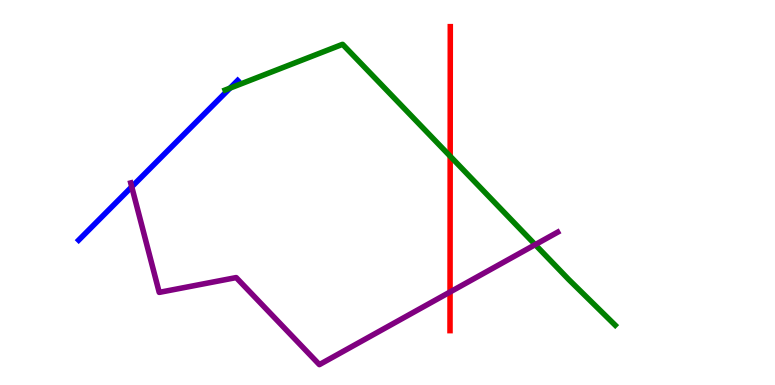[{'lines': ['blue', 'red'], 'intersections': []}, {'lines': ['green', 'red'], 'intersections': [{'x': 5.81, 'y': 5.94}]}, {'lines': ['purple', 'red'], 'intersections': [{'x': 5.81, 'y': 2.42}]}, {'lines': ['blue', 'green'], 'intersections': [{'x': 2.97, 'y': 7.71}]}, {'lines': ['blue', 'purple'], 'intersections': [{'x': 1.7, 'y': 5.15}]}, {'lines': ['green', 'purple'], 'intersections': [{'x': 6.91, 'y': 3.65}]}]